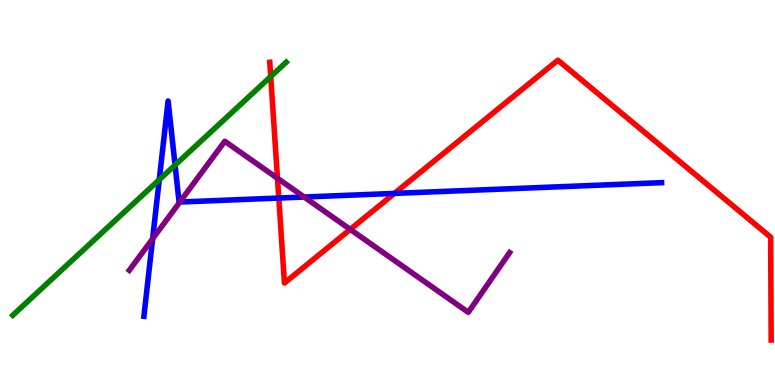[{'lines': ['blue', 'red'], 'intersections': [{'x': 3.6, 'y': 4.86}, {'x': 5.09, 'y': 4.98}]}, {'lines': ['green', 'red'], 'intersections': [{'x': 3.49, 'y': 8.01}]}, {'lines': ['purple', 'red'], 'intersections': [{'x': 3.58, 'y': 5.37}, {'x': 4.52, 'y': 4.04}]}, {'lines': ['blue', 'green'], 'intersections': [{'x': 2.05, 'y': 5.33}, {'x': 2.26, 'y': 5.71}]}, {'lines': ['blue', 'purple'], 'intersections': [{'x': 1.97, 'y': 3.8}, {'x': 2.32, 'y': 4.75}, {'x': 3.92, 'y': 4.88}]}, {'lines': ['green', 'purple'], 'intersections': []}]